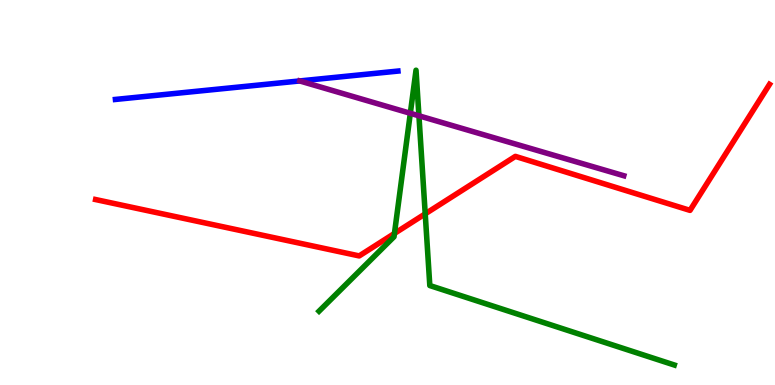[{'lines': ['blue', 'red'], 'intersections': []}, {'lines': ['green', 'red'], 'intersections': [{'x': 5.09, 'y': 3.94}, {'x': 5.49, 'y': 4.45}]}, {'lines': ['purple', 'red'], 'intersections': []}, {'lines': ['blue', 'green'], 'intersections': []}, {'lines': ['blue', 'purple'], 'intersections': []}, {'lines': ['green', 'purple'], 'intersections': [{'x': 5.29, 'y': 7.06}, {'x': 5.41, 'y': 6.99}]}]